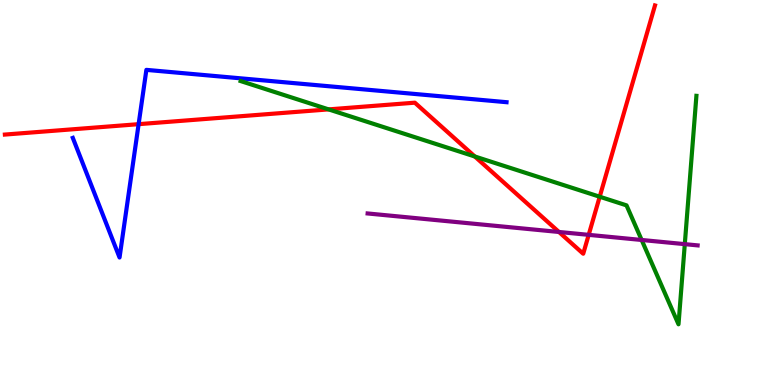[{'lines': ['blue', 'red'], 'intersections': [{'x': 1.79, 'y': 6.77}]}, {'lines': ['green', 'red'], 'intersections': [{'x': 4.24, 'y': 7.16}, {'x': 6.13, 'y': 5.94}, {'x': 7.74, 'y': 4.89}]}, {'lines': ['purple', 'red'], 'intersections': [{'x': 7.21, 'y': 3.97}, {'x': 7.6, 'y': 3.9}]}, {'lines': ['blue', 'green'], 'intersections': []}, {'lines': ['blue', 'purple'], 'intersections': []}, {'lines': ['green', 'purple'], 'intersections': [{'x': 8.28, 'y': 3.77}, {'x': 8.84, 'y': 3.66}]}]